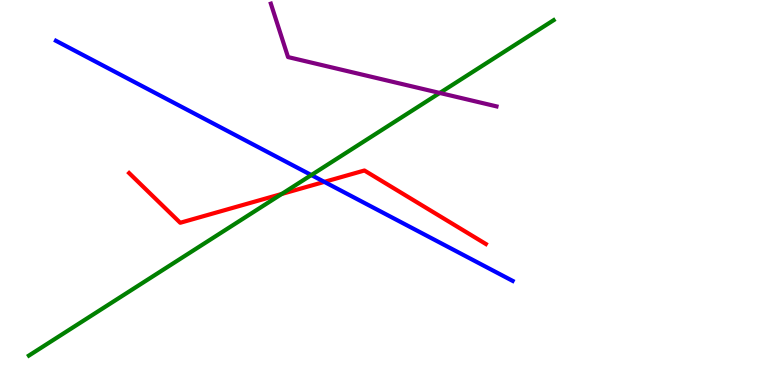[{'lines': ['blue', 'red'], 'intersections': [{'x': 4.18, 'y': 5.28}]}, {'lines': ['green', 'red'], 'intersections': [{'x': 3.64, 'y': 4.96}]}, {'lines': ['purple', 'red'], 'intersections': []}, {'lines': ['blue', 'green'], 'intersections': [{'x': 4.02, 'y': 5.45}]}, {'lines': ['blue', 'purple'], 'intersections': []}, {'lines': ['green', 'purple'], 'intersections': [{'x': 5.67, 'y': 7.59}]}]